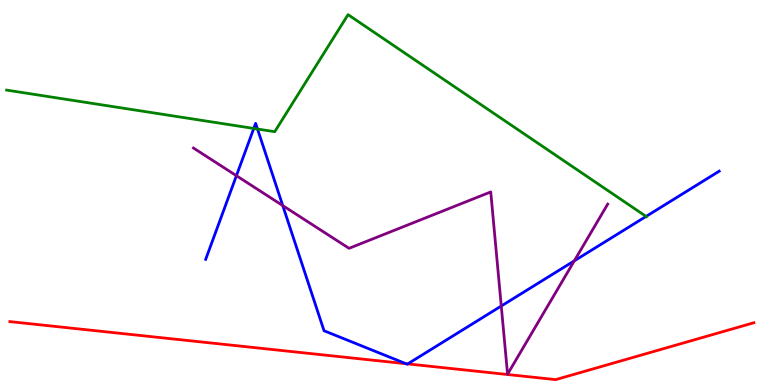[{'lines': ['blue', 'red'], 'intersections': [{'x': 5.24, 'y': 0.553}, {'x': 5.26, 'y': 0.548}]}, {'lines': ['green', 'red'], 'intersections': []}, {'lines': ['purple', 'red'], 'intersections': []}, {'lines': ['blue', 'green'], 'intersections': [{'x': 3.27, 'y': 6.66}, {'x': 3.32, 'y': 6.65}, {'x': 8.34, 'y': 4.38}]}, {'lines': ['blue', 'purple'], 'intersections': [{'x': 3.05, 'y': 5.44}, {'x': 3.65, 'y': 4.66}, {'x': 6.47, 'y': 2.05}, {'x': 7.41, 'y': 3.23}]}, {'lines': ['green', 'purple'], 'intersections': []}]